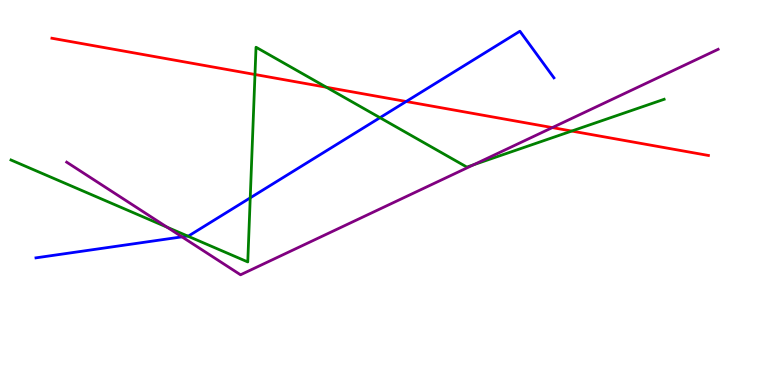[{'lines': ['blue', 'red'], 'intersections': [{'x': 5.24, 'y': 7.36}]}, {'lines': ['green', 'red'], 'intersections': [{'x': 3.29, 'y': 8.06}, {'x': 4.21, 'y': 7.73}, {'x': 7.38, 'y': 6.6}]}, {'lines': ['purple', 'red'], 'intersections': [{'x': 7.13, 'y': 6.69}]}, {'lines': ['blue', 'green'], 'intersections': [{'x': 2.42, 'y': 3.87}, {'x': 3.23, 'y': 4.86}, {'x': 4.9, 'y': 6.94}]}, {'lines': ['blue', 'purple'], 'intersections': [{'x': 2.35, 'y': 3.85}]}, {'lines': ['green', 'purple'], 'intersections': [{'x': 2.16, 'y': 4.1}, {'x': 6.11, 'y': 5.72}]}]